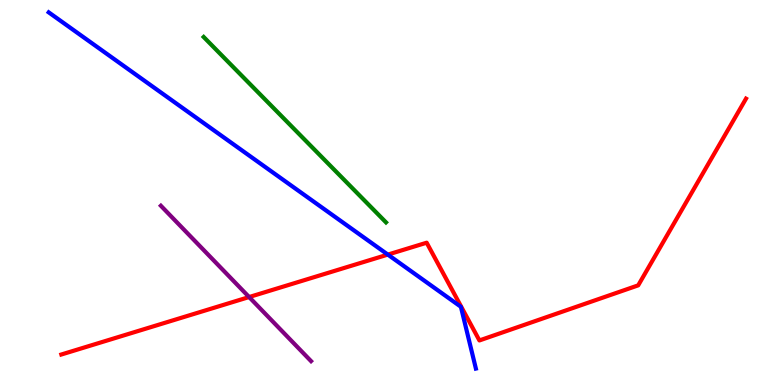[{'lines': ['blue', 'red'], 'intersections': [{'x': 5.0, 'y': 3.39}]}, {'lines': ['green', 'red'], 'intersections': []}, {'lines': ['purple', 'red'], 'intersections': [{'x': 3.21, 'y': 2.28}]}, {'lines': ['blue', 'green'], 'intersections': []}, {'lines': ['blue', 'purple'], 'intersections': []}, {'lines': ['green', 'purple'], 'intersections': []}]